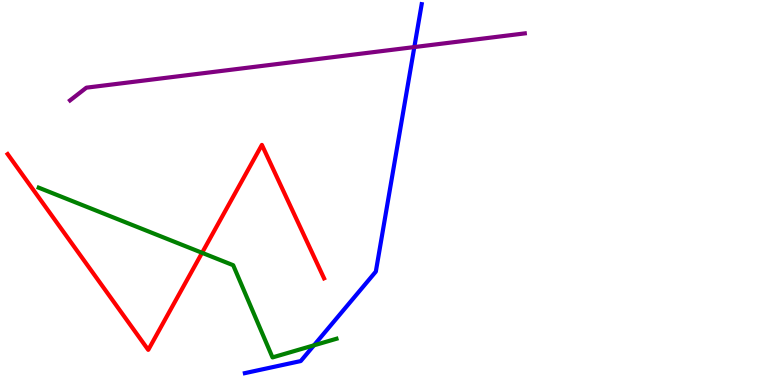[{'lines': ['blue', 'red'], 'intersections': []}, {'lines': ['green', 'red'], 'intersections': [{'x': 2.61, 'y': 3.43}]}, {'lines': ['purple', 'red'], 'intersections': []}, {'lines': ['blue', 'green'], 'intersections': [{'x': 4.05, 'y': 1.03}]}, {'lines': ['blue', 'purple'], 'intersections': [{'x': 5.35, 'y': 8.78}]}, {'lines': ['green', 'purple'], 'intersections': []}]